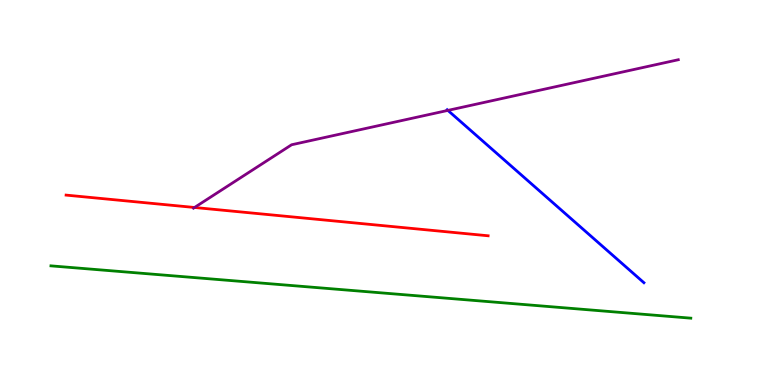[{'lines': ['blue', 'red'], 'intersections': []}, {'lines': ['green', 'red'], 'intersections': []}, {'lines': ['purple', 'red'], 'intersections': [{'x': 2.51, 'y': 4.61}]}, {'lines': ['blue', 'green'], 'intersections': []}, {'lines': ['blue', 'purple'], 'intersections': [{'x': 5.78, 'y': 7.13}]}, {'lines': ['green', 'purple'], 'intersections': []}]